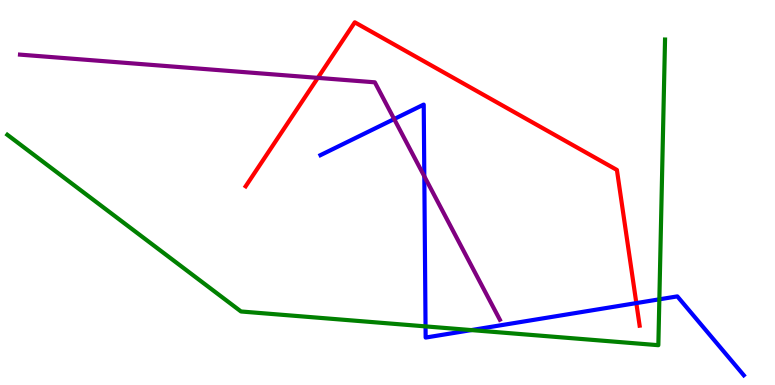[{'lines': ['blue', 'red'], 'intersections': [{'x': 8.21, 'y': 2.13}]}, {'lines': ['green', 'red'], 'intersections': []}, {'lines': ['purple', 'red'], 'intersections': [{'x': 4.1, 'y': 7.98}]}, {'lines': ['blue', 'green'], 'intersections': [{'x': 5.49, 'y': 1.52}, {'x': 6.08, 'y': 1.43}, {'x': 8.51, 'y': 2.23}]}, {'lines': ['blue', 'purple'], 'intersections': [{'x': 5.09, 'y': 6.91}, {'x': 5.48, 'y': 5.42}]}, {'lines': ['green', 'purple'], 'intersections': []}]